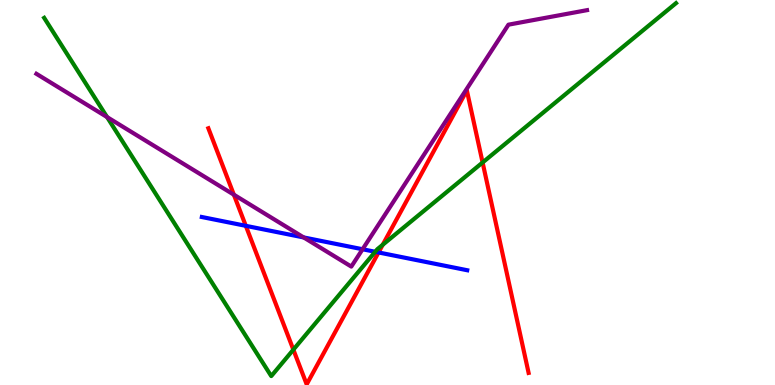[{'lines': ['blue', 'red'], 'intersections': [{'x': 3.17, 'y': 4.13}, {'x': 4.88, 'y': 3.44}]}, {'lines': ['green', 'red'], 'intersections': [{'x': 3.79, 'y': 0.918}, {'x': 4.94, 'y': 3.64}, {'x': 6.23, 'y': 5.78}]}, {'lines': ['purple', 'red'], 'intersections': [{'x': 3.02, 'y': 4.94}]}, {'lines': ['blue', 'green'], 'intersections': [{'x': 4.84, 'y': 3.46}]}, {'lines': ['blue', 'purple'], 'intersections': [{'x': 3.92, 'y': 3.83}, {'x': 4.68, 'y': 3.53}]}, {'lines': ['green', 'purple'], 'intersections': [{'x': 1.38, 'y': 6.96}]}]